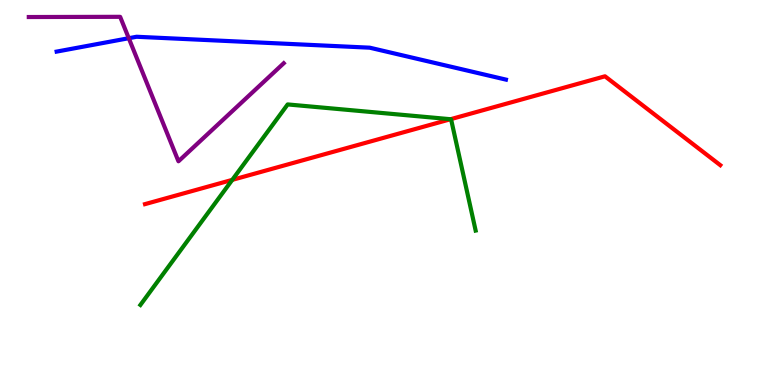[{'lines': ['blue', 'red'], 'intersections': []}, {'lines': ['green', 'red'], 'intersections': [{'x': 3.0, 'y': 5.33}, {'x': 5.81, 'y': 6.9}]}, {'lines': ['purple', 'red'], 'intersections': []}, {'lines': ['blue', 'green'], 'intersections': []}, {'lines': ['blue', 'purple'], 'intersections': [{'x': 1.66, 'y': 9.01}]}, {'lines': ['green', 'purple'], 'intersections': []}]